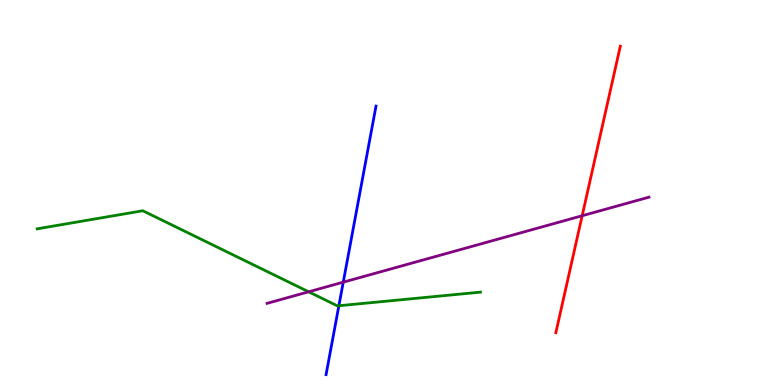[{'lines': ['blue', 'red'], 'intersections': []}, {'lines': ['green', 'red'], 'intersections': []}, {'lines': ['purple', 'red'], 'intersections': [{'x': 7.51, 'y': 4.4}]}, {'lines': ['blue', 'green'], 'intersections': [{'x': 4.37, 'y': 2.06}]}, {'lines': ['blue', 'purple'], 'intersections': [{'x': 4.43, 'y': 2.67}]}, {'lines': ['green', 'purple'], 'intersections': [{'x': 3.98, 'y': 2.42}]}]